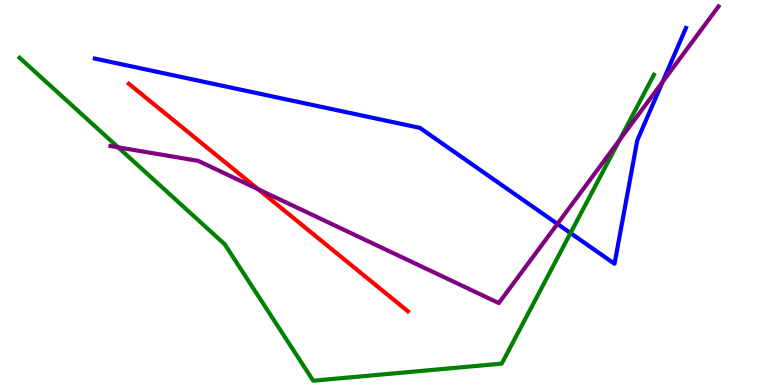[{'lines': ['blue', 'red'], 'intersections': []}, {'lines': ['green', 'red'], 'intersections': []}, {'lines': ['purple', 'red'], 'intersections': [{'x': 3.33, 'y': 5.08}]}, {'lines': ['blue', 'green'], 'intersections': [{'x': 7.36, 'y': 3.95}]}, {'lines': ['blue', 'purple'], 'intersections': [{'x': 7.19, 'y': 4.18}, {'x': 8.55, 'y': 7.87}]}, {'lines': ['green', 'purple'], 'intersections': [{'x': 1.52, 'y': 6.17}, {'x': 7.99, 'y': 6.36}]}]